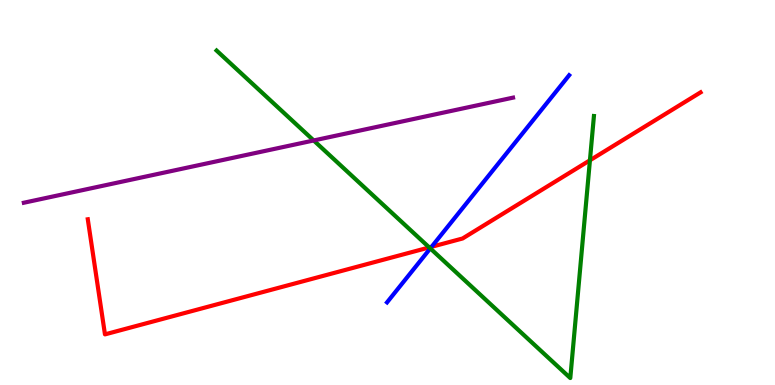[{'lines': ['blue', 'red'], 'intersections': [{'x': 5.57, 'y': 3.59}]}, {'lines': ['green', 'red'], 'intersections': [{'x': 5.54, 'y': 3.57}, {'x': 7.61, 'y': 5.84}]}, {'lines': ['purple', 'red'], 'intersections': []}, {'lines': ['blue', 'green'], 'intersections': [{'x': 5.55, 'y': 3.55}]}, {'lines': ['blue', 'purple'], 'intersections': []}, {'lines': ['green', 'purple'], 'intersections': [{'x': 4.05, 'y': 6.35}]}]